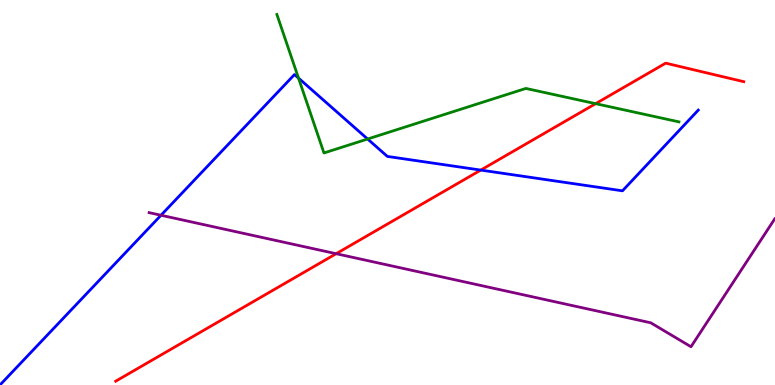[{'lines': ['blue', 'red'], 'intersections': [{'x': 6.2, 'y': 5.58}]}, {'lines': ['green', 'red'], 'intersections': [{'x': 7.69, 'y': 7.31}]}, {'lines': ['purple', 'red'], 'intersections': [{'x': 4.34, 'y': 3.41}]}, {'lines': ['blue', 'green'], 'intersections': [{'x': 3.85, 'y': 7.97}, {'x': 4.74, 'y': 6.39}]}, {'lines': ['blue', 'purple'], 'intersections': [{'x': 2.08, 'y': 4.41}]}, {'lines': ['green', 'purple'], 'intersections': []}]